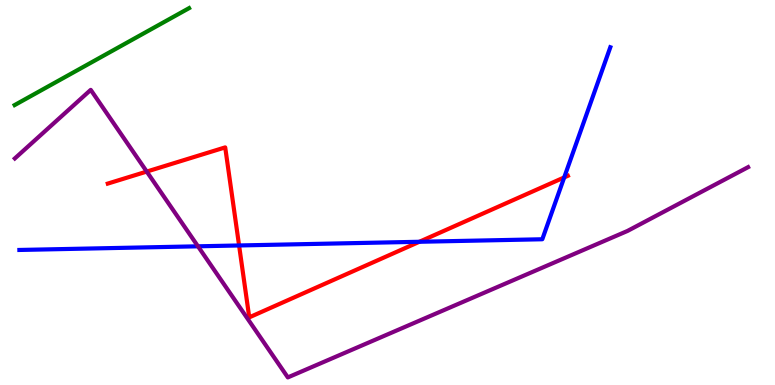[{'lines': ['blue', 'red'], 'intersections': [{'x': 3.08, 'y': 3.62}, {'x': 5.41, 'y': 3.72}, {'x': 7.28, 'y': 5.39}]}, {'lines': ['green', 'red'], 'intersections': []}, {'lines': ['purple', 'red'], 'intersections': [{'x': 1.89, 'y': 5.54}]}, {'lines': ['blue', 'green'], 'intersections': []}, {'lines': ['blue', 'purple'], 'intersections': [{'x': 2.55, 'y': 3.6}]}, {'lines': ['green', 'purple'], 'intersections': []}]